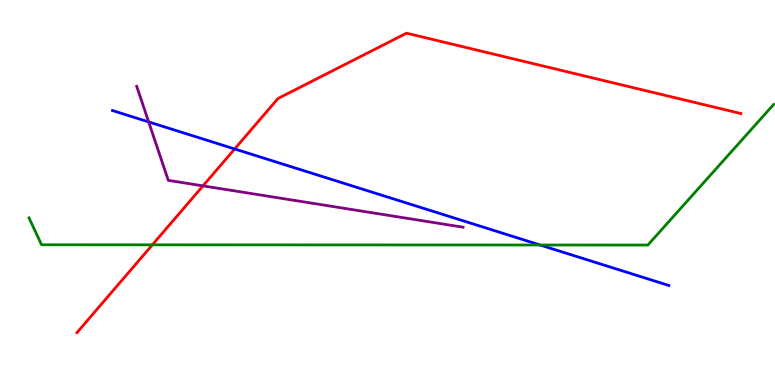[{'lines': ['blue', 'red'], 'intersections': [{'x': 3.03, 'y': 6.13}]}, {'lines': ['green', 'red'], 'intersections': [{'x': 1.97, 'y': 3.64}]}, {'lines': ['purple', 'red'], 'intersections': [{'x': 2.62, 'y': 5.17}]}, {'lines': ['blue', 'green'], 'intersections': [{'x': 6.97, 'y': 3.64}]}, {'lines': ['blue', 'purple'], 'intersections': [{'x': 1.92, 'y': 6.83}]}, {'lines': ['green', 'purple'], 'intersections': []}]